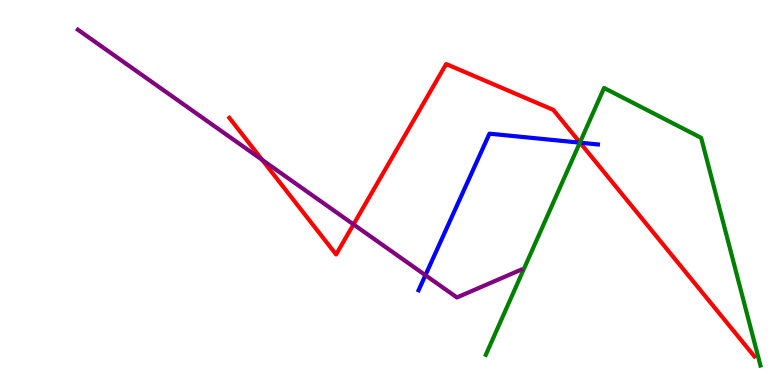[{'lines': ['blue', 'red'], 'intersections': [{'x': 7.48, 'y': 6.29}]}, {'lines': ['green', 'red'], 'intersections': [{'x': 7.48, 'y': 6.3}]}, {'lines': ['purple', 'red'], 'intersections': [{'x': 3.38, 'y': 5.85}, {'x': 4.56, 'y': 4.17}]}, {'lines': ['blue', 'green'], 'intersections': [{'x': 7.48, 'y': 6.29}]}, {'lines': ['blue', 'purple'], 'intersections': [{'x': 5.49, 'y': 2.85}]}, {'lines': ['green', 'purple'], 'intersections': []}]